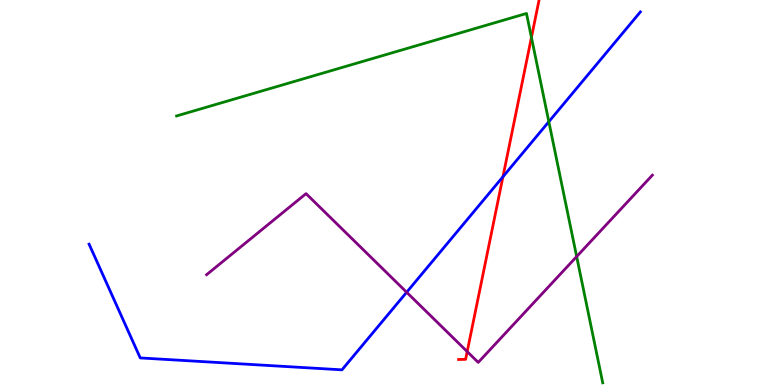[{'lines': ['blue', 'red'], 'intersections': [{'x': 6.49, 'y': 5.41}]}, {'lines': ['green', 'red'], 'intersections': [{'x': 6.86, 'y': 9.03}]}, {'lines': ['purple', 'red'], 'intersections': [{'x': 6.03, 'y': 0.868}]}, {'lines': ['blue', 'green'], 'intersections': [{'x': 7.08, 'y': 6.84}]}, {'lines': ['blue', 'purple'], 'intersections': [{'x': 5.25, 'y': 2.41}]}, {'lines': ['green', 'purple'], 'intersections': [{'x': 7.44, 'y': 3.34}]}]